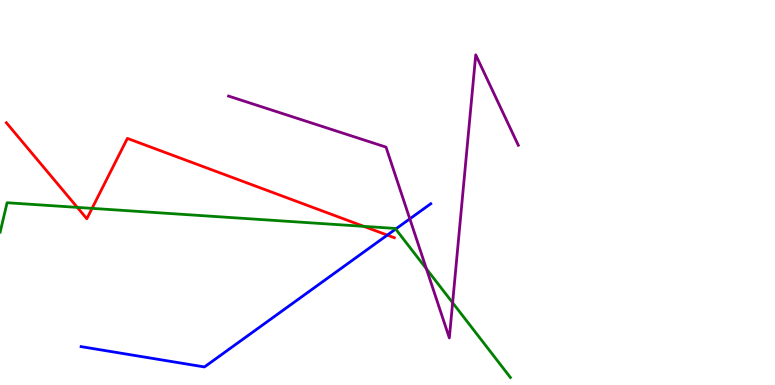[{'lines': ['blue', 'red'], 'intersections': [{'x': 5.0, 'y': 3.89}]}, {'lines': ['green', 'red'], 'intersections': [{'x': 0.997, 'y': 4.61}, {'x': 1.19, 'y': 4.59}, {'x': 4.69, 'y': 4.12}]}, {'lines': ['purple', 'red'], 'intersections': []}, {'lines': ['blue', 'green'], 'intersections': [{'x': 5.11, 'y': 4.05}]}, {'lines': ['blue', 'purple'], 'intersections': [{'x': 5.29, 'y': 4.32}]}, {'lines': ['green', 'purple'], 'intersections': [{'x': 5.5, 'y': 3.02}, {'x': 5.84, 'y': 2.14}]}]